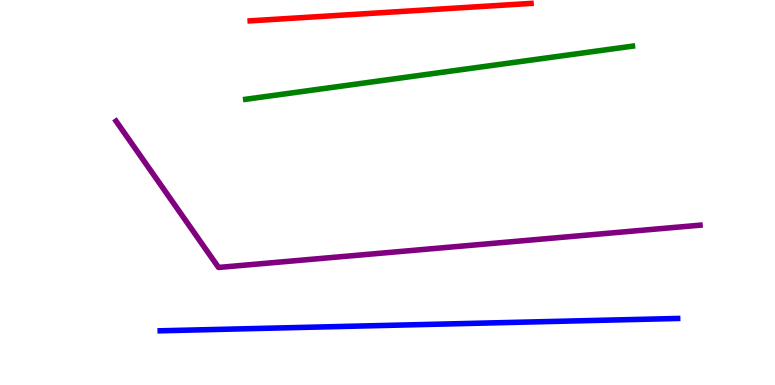[{'lines': ['blue', 'red'], 'intersections': []}, {'lines': ['green', 'red'], 'intersections': []}, {'lines': ['purple', 'red'], 'intersections': []}, {'lines': ['blue', 'green'], 'intersections': []}, {'lines': ['blue', 'purple'], 'intersections': []}, {'lines': ['green', 'purple'], 'intersections': []}]